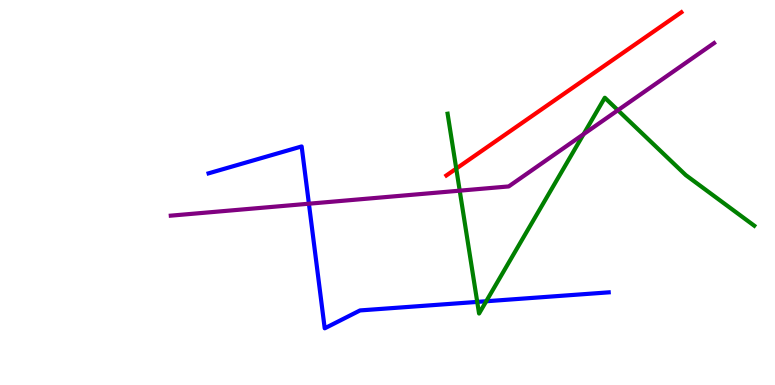[{'lines': ['blue', 'red'], 'intersections': []}, {'lines': ['green', 'red'], 'intersections': [{'x': 5.89, 'y': 5.62}]}, {'lines': ['purple', 'red'], 'intersections': []}, {'lines': ['blue', 'green'], 'intersections': [{'x': 6.16, 'y': 2.16}, {'x': 6.27, 'y': 2.18}]}, {'lines': ['blue', 'purple'], 'intersections': [{'x': 3.99, 'y': 4.71}]}, {'lines': ['green', 'purple'], 'intersections': [{'x': 5.93, 'y': 5.05}, {'x': 7.53, 'y': 6.51}, {'x': 7.97, 'y': 7.14}]}]